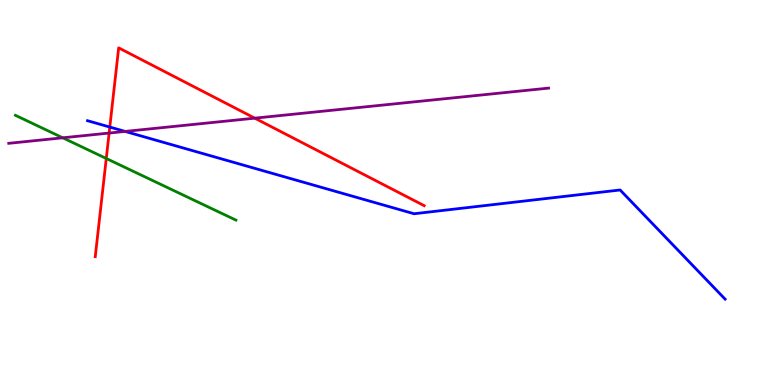[{'lines': ['blue', 'red'], 'intersections': [{'x': 1.42, 'y': 6.7}]}, {'lines': ['green', 'red'], 'intersections': [{'x': 1.37, 'y': 5.88}]}, {'lines': ['purple', 'red'], 'intersections': [{'x': 1.41, 'y': 6.54}, {'x': 3.29, 'y': 6.93}]}, {'lines': ['blue', 'green'], 'intersections': []}, {'lines': ['blue', 'purple'], 'intersections': [{'x': 1.61, 'y': 6.59}]}, {'lines': ['green', 'purple'], 'intersections': [{'x': 0.81, 'y': 6.42}]}]